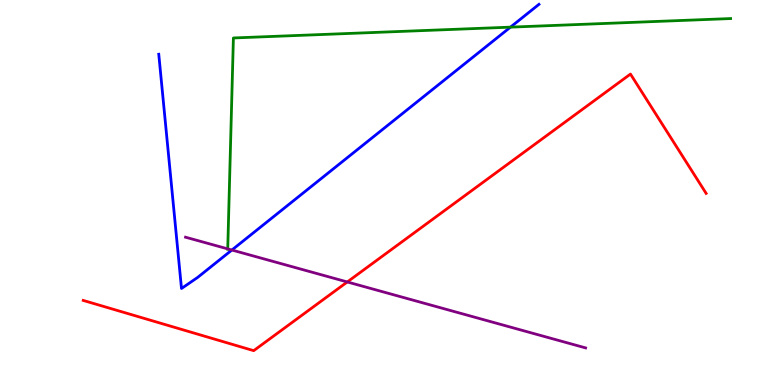[{'lines': ['blue', 'red'], 'intersections': []}, {'lines': ['green', 'red'], 'intersections': []}, {'lines': ['purple', 'red'], 'intersections': [{'x': 4.48, 'y': 2.68}]}, {'lines': ['blue', 'green'], 'intersections': [{'x': 6.59, 'y': 9.29}]}, {'lines': ['blue', 'purple'], 'intersections': [{'x': 2.99, 'y': 3.51}]}, {'lines': ['green', 'purple'], 'intersections': [{'x': 2.94, 'y': 3.54}]}]